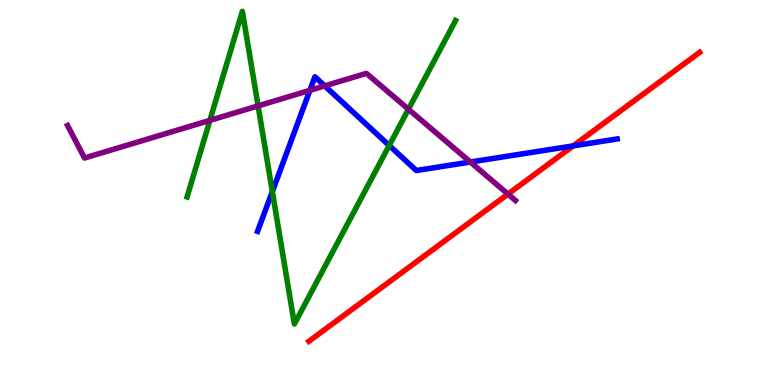[{'lines': ['blue', 'red'], 'intersections': [{'x': 7.4, 'y': 6.21}]}, {'lines': ['green', 'red'], 'intersections': []}, {'lines': ['purple', 'red'], 'intersections': [{'x': 6.55, 'y': 4.96}]}, {'lines': ['blue', 'green'], 'intersections': [{'x': 3.51, 'y': 5.02}, {'x': 5.02, 'y': 6.22}]}, {'lines': ['blue', 'purple'], 'intersections': [{'x': 4.0, 'y': 7.65}, {'x': 4.19, 'y': 7.77}, {'x': 6.07, 'y': 5.79}]}, {'lines': ['green', 'purple'], 'intersections': [{'x': 2.71, 'y': 6.87}, {'x': 3.33, 'y': 7.25}, {'x': 5.27, 'y': 7.16}]}]